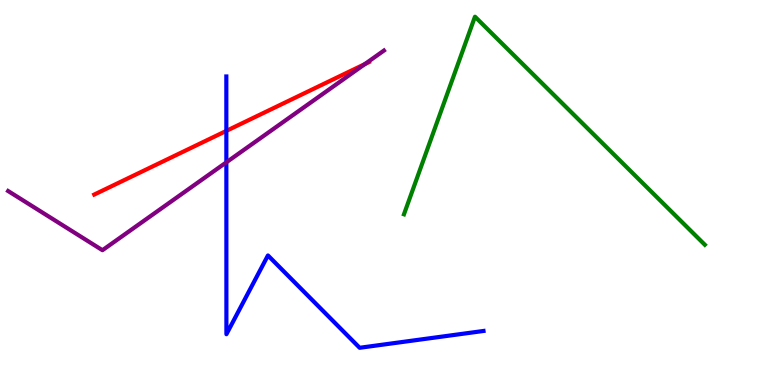[{'lines': ['blue', 'red'], 'intersections': [{'x': 2.92, 'y': 6.6}]}, {'lines': ['green', 'red'], 'intersections': []}, {'lines': ['purple', 'red'], 'intersections': [{'x': 4.71, 'y': 8.33}]}, {'lines': ['blue', 'green'], 'intersections': []}, {'lines': ['blue', 'purple'], 'intersections': [{'x': 2.92, 'y': 5.78}]}, {'lines': ['green', 'purple'], 'intersections': []}]